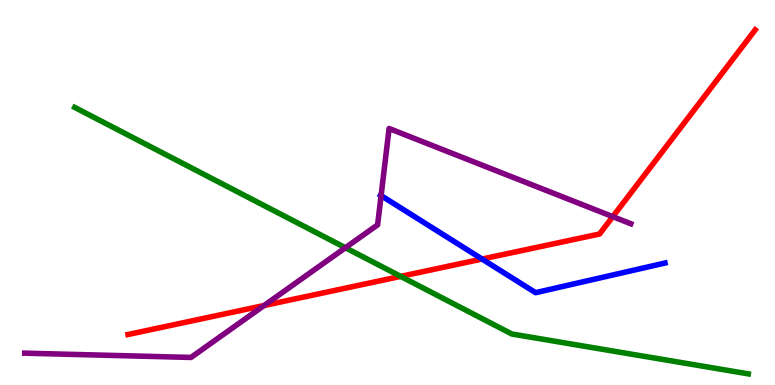[{'lines': ['blue', 'red'], 'intersections': [{'x': 6.22, 'y': 3.27}]}, {'lines': ['green', 'red'], 'intersections': [{'x': 5.17, 'y': 2.82}]}, {'lines': ['purple', 'red'], 'intersections': [{'x': 3.41, 'y': 2.06}, {'x': 7.91, 'y': 4.37}]}, {'lines': ['blue', 'green'], 'intersections': []}, {'lines': ['blue', 'purple'], 'intersections': [{'x': 4.92, 'y': 4.92}]}, {'lines': ['green', 'purple'], 'intersections': [{'x': 4.46, 'y': 3.57}]}]